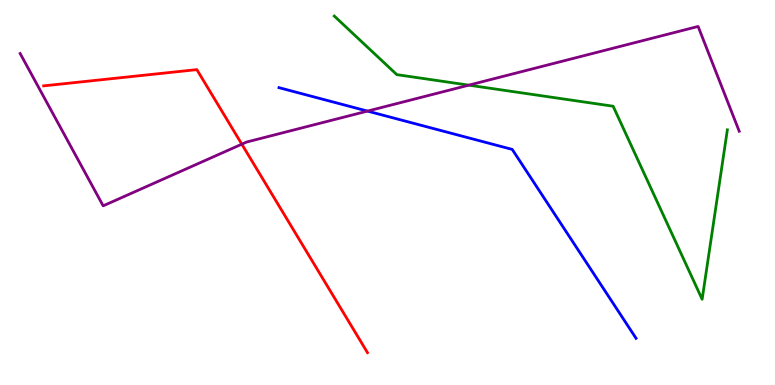[{'lines': ['blue', 'red'], 'intersections': []}, {'lines': ['green', 'red'], 'intersections': []}, {'lines': ['purple', 'red'], 'intersections': [{'x': 3.12, 'y': 6.26}]}, {'lines': ['blue', 'green'], 'intersections': []}, {'lines': ['blue', 'purple'], 'intersections': [{'x': 4.74, 'y': 7.11}]}, {'lines': ['green', 'purple'], 'intersections': [{'x': 6.05, 'y': 7.79}]}]